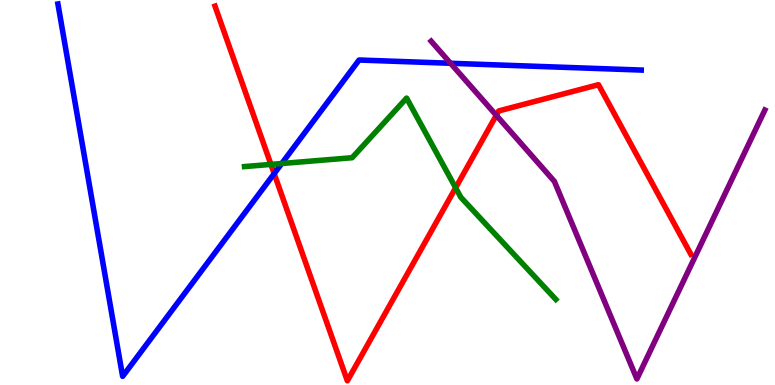[{'lines': ['blue', 'red'], 'intersections': [{'x': 3.54, 'y': 5.49}]}, {'lines': ['green', 'red'], 'intersections': [{'x': 3.5, 'y': 5.73}, {'x': 5.88, 'y': 5.12}]}, {'lines': ['purple', 'red'], 'intersections': [{'x': 6.4, 'y': 7.01}]}, {'lines': ['blue', 'green'], 'intersections': [{'x': 3.64, 'y': 5.75}]}, {'lines': ['blue', 'purple'], 'intersections': [{'x': 5.81, 'y': 8.36}]}, {'lines': ['green', 'purple'], 'intersections': []}]